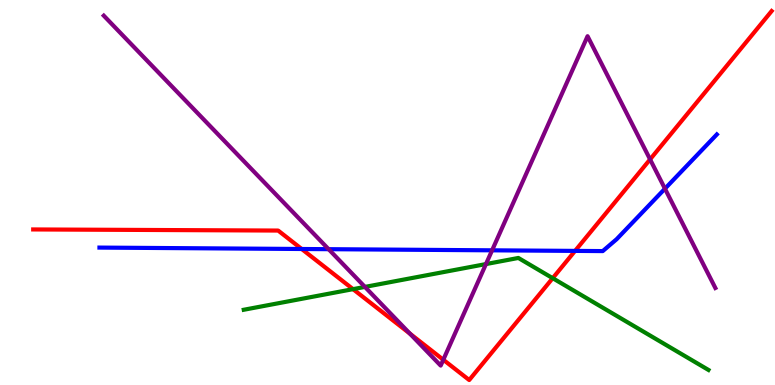[{'lines': ['blue', 'red'], 'intersections': [{'x': 3.89, 'y': 3.53}, {'x': 7.42, 'y': 3.48}]}, {'lines': ['green', 'red'], 'intersections': [{'x': 4.56, 'y': 2.49}, {'x': 7.13, 'y': 2.77}]}, {'lines': ['purple', 'red'], 'intersections': [{'x': 5.29, 'y': 1.33}, {'x': 5.72, 'y': 0.656}, {'x': 8.39, 'y': 5.86}]}, {'lines': ['blue', 'green'], 'intersections': []}, {'lines': ['blue', 'purple'], 'intersections': [{'x': 4.24, 'y': 3.53}, {'x': 6.35, 'y': 3.5}, {'x': 8.58, 'y': 5.1}]}, {'lines': ['green', 'purple'], 'intersections': [{'x': 4.71, 'y': 2.55}, {'x': 6.27, 'y': 3.14}]}]